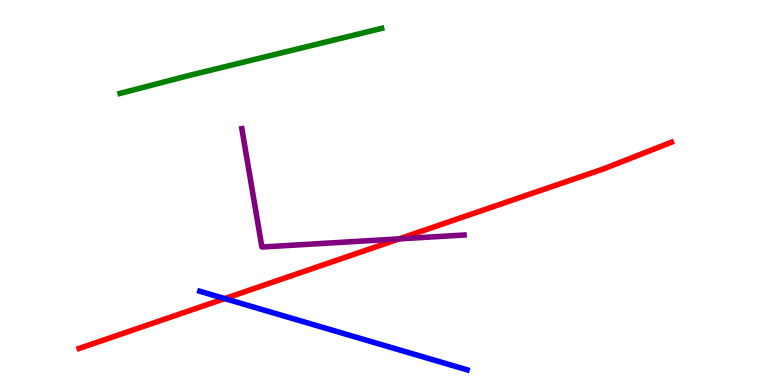[{'lines': ['blue', 'red'], 'intersections': [{'x': 2.9, 'y': 2.24}]}, {'lines': ['green', 'red'], 'intersections': []}, {'lines': ['purple', 'red'], 'intersections': [{'x': 5.15, 'y': 3.8}]}, {'lines': ['blue', 'green'], 'intersections': []}, {'lines': ['blue', 'purple'], 'intersections': []}, {'lines': ['green', 'purple'], 'intersections': []}]